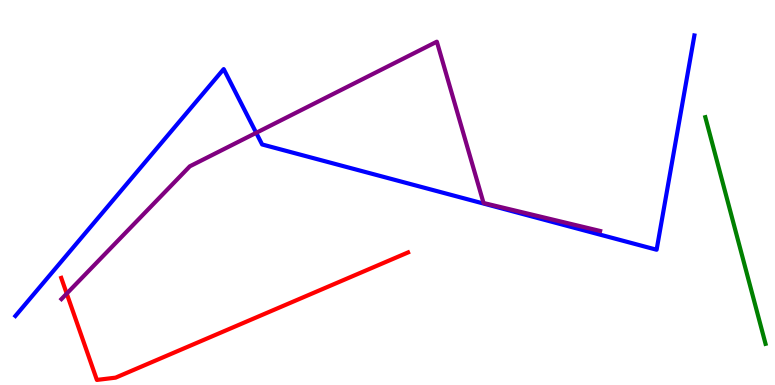[{'lines': ['blue', 'red'], 'intersections': []}, {'lines': ['green', 'red'], 'intersections': []}, {'lines': ['purple', 'red'], 'intersections': [{'x': 0.861, 'y': 2.37}]}, {'lines': ['blue', 'green'], 'intersections': []}, {'lines': ['blue', 'purple'], 'intersections': [{'x': 3.31, 'y': 6.55}]}, {'lines': ['green', 'purple'], 'intersections': []}]